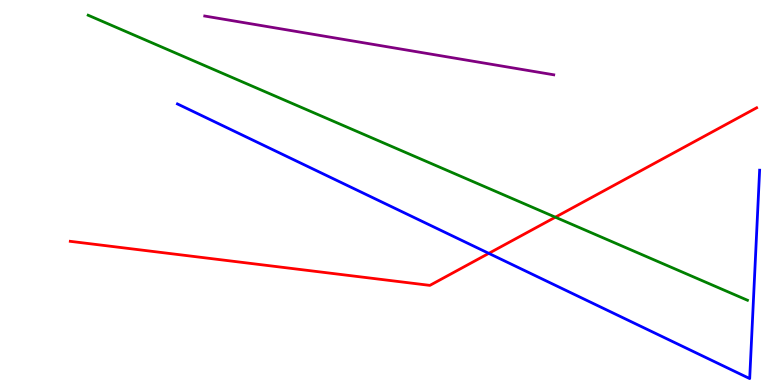[{'lines': ['blue', 'red'], 'intersections': [{'x': 6.31, 'y': 3.42}]}, {'lines': ['green', 'red'], 'intersections': [{'x': 7.17, 'y': 4.36}]}, {'lines': ['purple', 'red'], 'intersections': []}, {'lines': ['blue', 'green'], 'intersections': []}, {'lines': ['blue', 'purple'], 'intersections': []}, {'lines': ['green', 'purple'], 'intersections': []}]